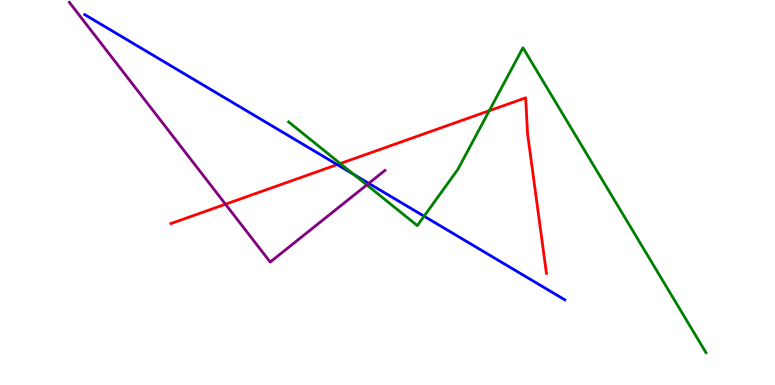[{'lines': ['blue', 'red'], 'intersections': [{'x': 4.35, 'y': 5.72}]}, {'lines': ['green', 'red'], 'intersections': [{'x': 4.39, 'y': 5.75}, {'x': 6.31, 'y': 7.12}]}, {'lines': ['purple', 'red'], 'intersections': [{'x': 2.91, 'y': 4.7}]}, {'lines': ['blue', 'green'], 'intersections': [{'x': 4.57, 'y': 5.47}, {'x': 5.47, 'y': 4.38}]}, {'lines': ['blue', 'purple'], 'intersections': [{'x': 4.76, 'y': 5.24}]}, {'lines': ['green', 'purple'], 'intersections': [{'x': 4.73, 'y': 5.2}]}]